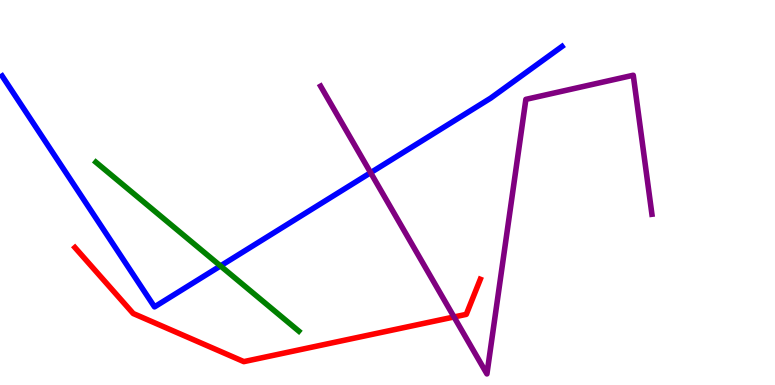[{'lines': ['blue', 'red'], 'intersections': []}, {'lines': ['green', 'red'], 'intersections': []}, {'lines': ['purple', 'red'], 'intersections': [{'x': 5.86, 'y': 1.77}]}, {'lines': ['blue', 'green'], 'intersections': [{'x': 2.84, 'y': 3.09}]}, {'lines': ['blue', 'purple'], 'intersections': [{'x': 4.78, 'y': 5.51}]}, {'lines': ['green', 'purple'], 'intersections': []}]